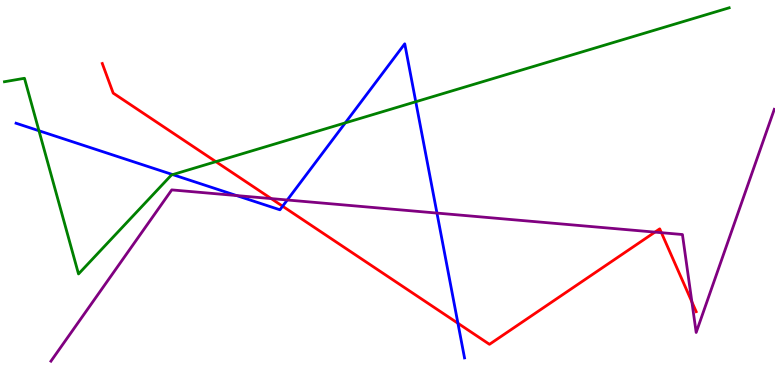[{'lines': ['blue', 'red'], 'intersections': [{'x': 3.65, 'y': 4.64}, {'x': 5.91, 'y': 1.6}]}, {'lines': ['green', 'red'], 'intersections': [{'x': 2.79, 'y': 5.8}]}, {'lines': ['purple', 'red'], 'intersections': [{'x': 3.5, 'y': 4.84}, {'x': 8.45, 'y': 3.97}, {'x': 8.53, 'y': 3.96}, {'x': 8.93, 'y': 2.16}]}, {'lines': ['blue', 'green'], 'intersections': [{'x': 0.503, 'y': 6.6}, {'x': 2.23, 'y': 5.46}, {'x': 4.46, 'y': 6.81}, {'x': 5.36, 'y': 7.36}]}, {'lines': ['blue', 'purple'], 'intersections': [{'x': 3.05, 'y': 4.92}, {'x': 3.71, 'y': 4.81}, {'x': 5.64, 'y': 4.47}]}, {'lines': ['green', 'purple'], 'intersections': []}]